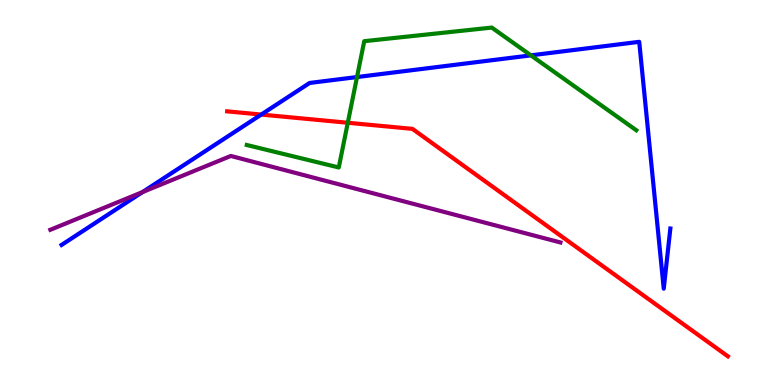[{'lines': ['blue', 'red'], 'intersections': [{'x': 3.37, 'y': 7.02}]}, {'lines': ['green', 'red'], 'intersections': [{'x': 4.49, 'y': 6.81}]}, {'lines': ['purple', 'red'], 'intersections': []}, {'lines': ['blue', 'green'], 'intersections': [{'x': 4.61, 'y': 8.0}, {'x': 6.85, 'y': 8.56}]}, {'lines': ['blue', 'purple'], 'intersections': [{'x': 1.84, 'y': 5.01}]}, {'lines': ['green', 'purple'], 'intersections': []}]